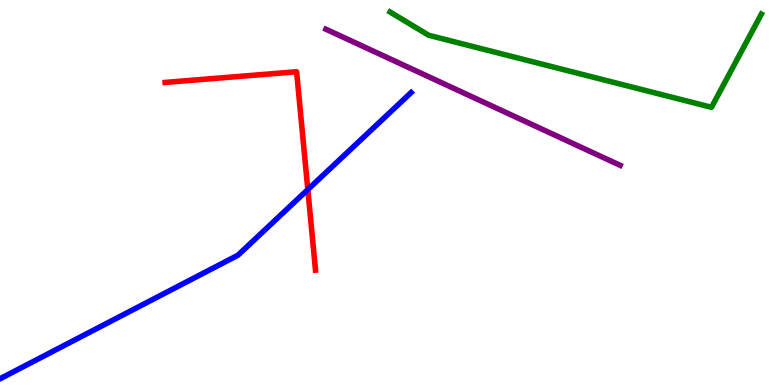[{'lines': ['blue', 'red'], 'intersections': [{'x': 3.97, 'y': 5.08}]}, {'lines': ['green', 'red'], 'intersections': []}, {'lines': ['purple', 'red'], 'intersections': []}, {'lines': ['blue', 'green'], 'intersections': []}, {'lines': ['blue', 'purple'], 'intersections': []}, {'lines': ['green', 'purple'], 'intersections': []}]